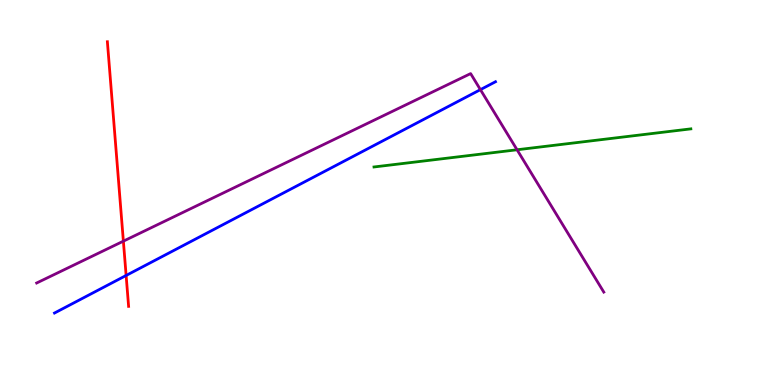[{'lines': ['blue', 'red'], 'intersections': [{'x': 1.63, 'y': 2.85}]}, {'lines': ['green', 'red'], 'intersections': []}, {'lines': ['purple', 'red'], 'intersections': [{'x': 1.59, 'y': 3.74}]}, {'lines': ['blue', 'green'], 'intersections': []}, {'lines': ['blue', 'purple'], 'intersections': [{'x': 6.2, 'y': 7.67}]}, {'lines': ['green', 'purple'], 'intersections': [{'x': 6.67, 'y': 6.11}]}]